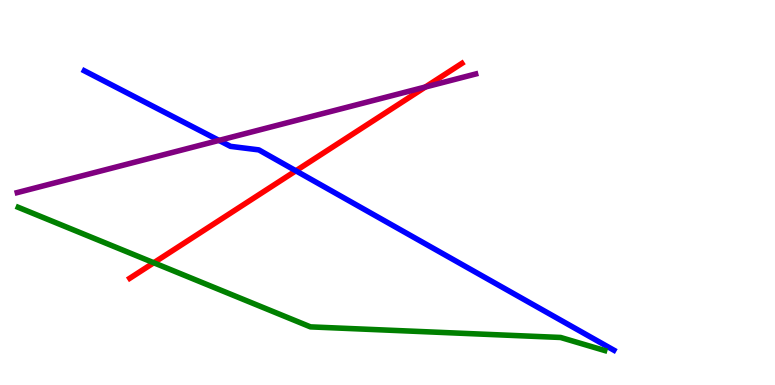[{'lines': ['blue', 'red'], 'intersections': [{'x': 3.82, 'y': 5.56}]}, {'lines': ['green', 'red'], 'intersections': [{'x': 1.98, 'y': 3.17}]}, {'lines': ['purple', 'red'], 'intersections': [{'x': 5.49, 'y': 7.74}]}, {'lines': ['blue', 'green'], 'intersections': []}, {'lines': ['blue', 'purple'], 'intersections': [{'x': 2.83, 'y': 6.35}]}, {'lines': ['green', 'purple'], 'intersections': []}]